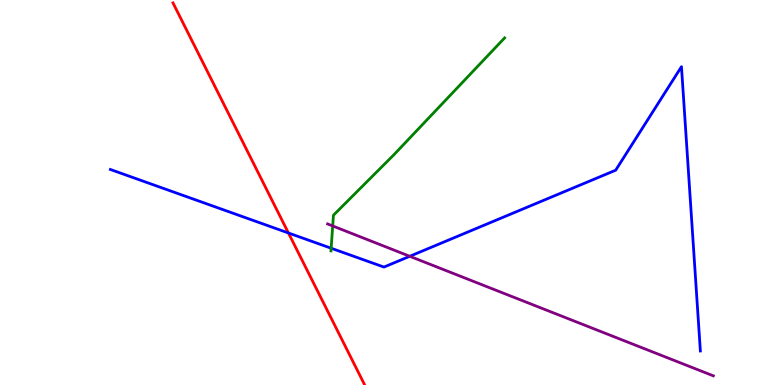[{'lines': ['blue', 'red'], 'intersections': [{'x': 3.72, 'y': 3.95}]}, {'lines': ['green', 'red'], 'intersections': []}, {'lines': ['purple', 'red'], 'intersections': []}, {'lines': ['blue', 'green'], 'intersections': [{'x': 4.27, 'y': 3.55}]}, {'lines': ['blue', 'purple'], 'intersections': [{'x': 5.29, 'y': 3.34}]}, {'lines': ['green', 'purple'], 'intersections': [{'x': 4.29, 'y': 4.13}]}]